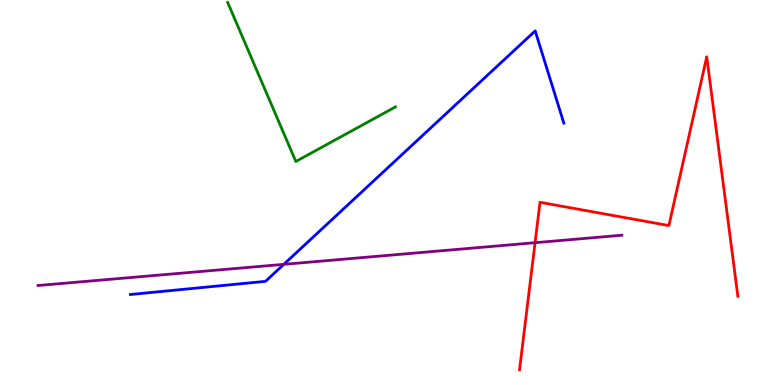[{'lines': ['blue', 'red'], 'intersections': []}, {'lines': ['green', 'red'], 'intersections': []}, {'lines': ['purple', 'red'], 'intersections': [{'x': 6.9, 'y': 3.7}]}, {'lines': ['blue', 'green'], 'intersections': []}, {'lines': ['blue', 'purple'], 'intersections': [{'x': 3.66, 'y': 3.13}]}, {'lines': ['green', 'purple'], 'intersections': []}]